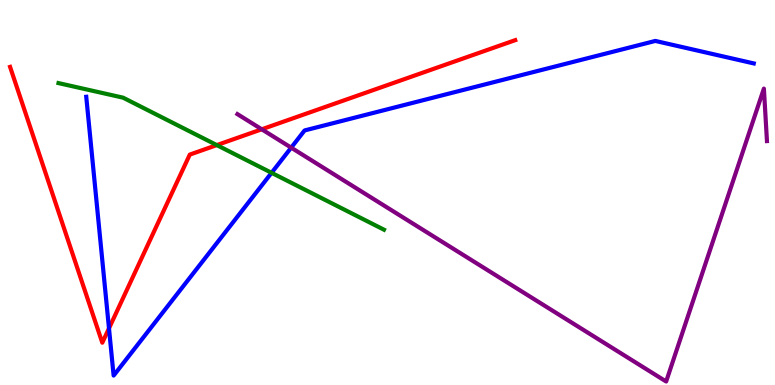[{'lines': ['blue', 'red'], 'intersections': [{'x': 1.41, 'y': 1.47}]}, {'lines': ['green', 'red'], 'intersections': [{'x': 2.8, 'y': 6.23}]}, {'lines': ['purple', 'red'], 'intersections': [{'x': 3.38, 'y': 6.64}]}, {'lines': ['blue', 'green'], 'intersections': [{'x': 3.5, 'y': 5.51}]}, {'lines': ['blue', 'purple'], 'intersections': [{'x': 3.76, 'y': 6.16}]}, {'lines': ['green', 'purple'], 'intersections': []}]